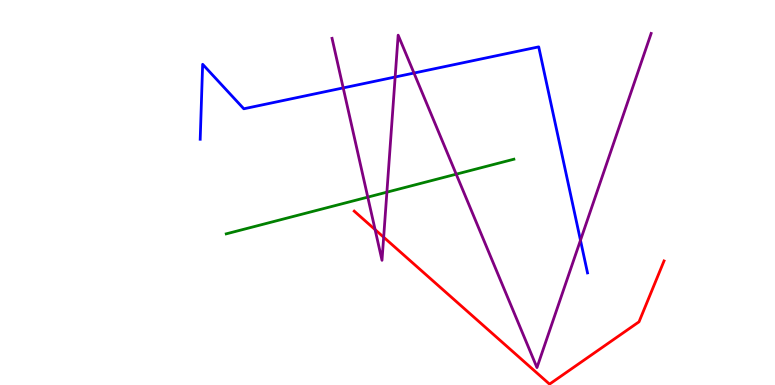[{'lines': ['blue', 'red'], 'intersections': []}, {'lines': ['green', 'red'], 'intersections': []}, {'lines': ['purple', 'red'], 'intersections': [{'x': 4.84, 'y': 4.04}, {'x': 4.95, 'y': 3.84}]}, {'lines': ['blue', 'green'], 'intersections': []}, {'lines': ['blue', 'purple'], 'intersections': [{'x': 4.43, 'y': 7.72}, {'x': 5.1, 'y': 8.0}, {'x': 5.34, 'y': 8.1}, {'x': 7.49, 'y': 3.76}]}, {'lines': ['green', 'purple'], 'intersections': [{'x': 4.75, 'y': 4.88}, {'x': 4.99, 'y': 5.01}, {'x': 5.89, 'y': 5.48}]}]